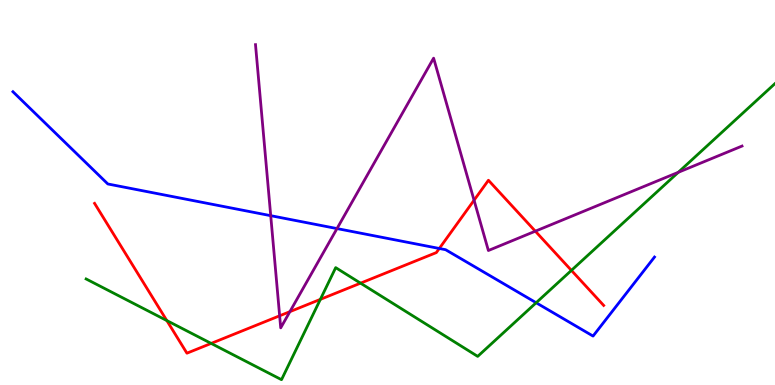[{'lines': ['blue', 'red'], 'intersections': [{'x': 5.67, 'y': 3.55}]}, {'lines': ['green', 'red'], 'intersections': [{'x': 2.15, 'y': 1.67}, {'x': 2.72, 'y': 1.08}, {'x': 4.13, 'y': 2.22}, {'x': 4.65, 'y': 2.65}, {'x': 7.37, 'y': 2.98}]}, {'lines': ['purple', 'red'], 'intersections': [{'x': 3.61, 'y': 1.8}, {'x': 3.74, 'y': 1.91}, {'x': 6.12, 'y': 4.8}, {'x': 6.91, 'y': 4.0}]}, {'lines': ['blue', 'green'], 'intersections': [{'x': 6.92, 'y': 2.14}]}, {'lines': ['blue', 'purple'], 'intersections': [{'x': 3.49, 'y': 4.4}, {'x': 4.35, 'y': 4.06}]}, {'lines': ['green', 'purple'], 'intersections': [{'x': 8.75, 'y': 5.52}]}]